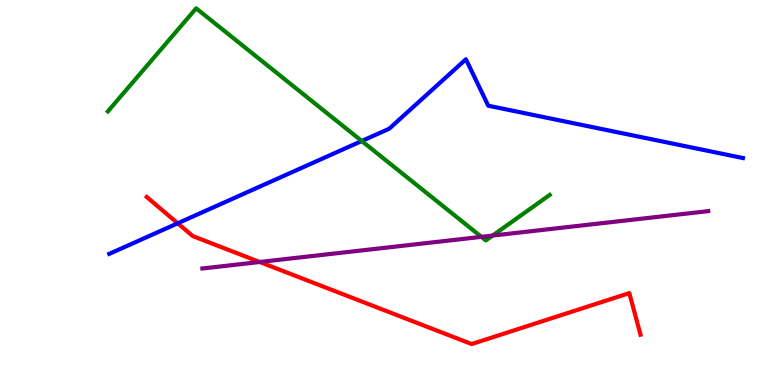[{'lines': ['blue', 'red'], 'intersections': [{'x': 2.29, 'y': 4.2}]}, {'lines': ['green', 'red'], 'intersections': []}, {'lines': ['purple', 'red'], 'intersections': [{'x': 3.35, 'y': 3.19}]}, {'lines': ['blue', 'green'], 'intersections': [{'x': 4.67, 'y': 6.34}]}, {'lines': ['blue', 'purple'], 'intersections': []}, {'lines': ['green', 'purple'], 'intersections': [{'x': 6.21, 'y': 3.85}, {'x': 6.36, 'y': 3.88}]}]